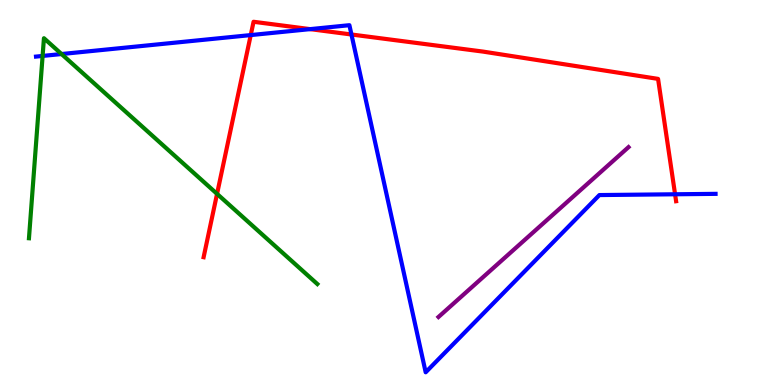[{'lines': ['blue', 'red'], 'intersections': [{'x': 3.24, 'y': 9.09}, {'x': 4.0, 'y': 9.24}, {'x': 4.53, 'y': 9.1}, {'x': 8.71, 'y': 4.95}]}, {'lines': ['green', 'red'], 'intersections': [{'x': 2.8, 'y': 4.96}]}, {'lines': ['purple', 'red'], 'intersections': []}, {'lines': ['blue', 'green'], 'intersections': [{'x': 0.55, 'y': 8.55}, {'x': 0.794, 'y': 8.6}]}, {'lines': ['blue', 'purple'], 'intersections': []}, {'lines': ['green', 'purple'], 'intersections': []}]